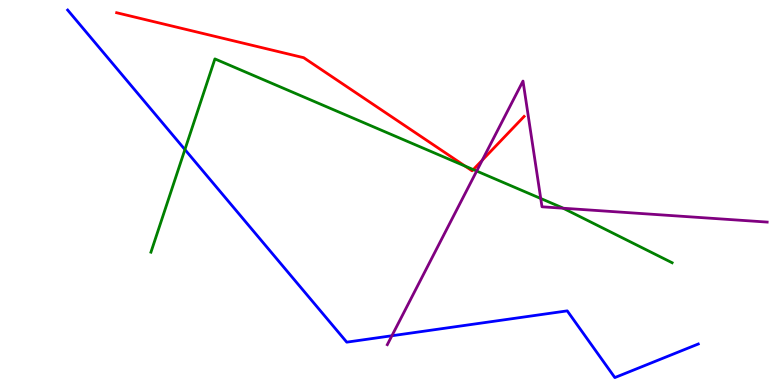[{'lines': ['blue', 'red'], 'intersections': []}, {'lines': ['green', 'red'], 'intersections': [{'x': 6.0, 'y': 5.69}, {'x': 6.11, 'y': 5.6}]}, {'lines': ['purple', 'red'], 'intersections': [{'x': 6.22, 'y': 5.84}]}, {'lines': ['blue', 'green'], 'intersections': [{'x': 2.39, 'y': 6.12}]}, {'lines': ['blue', 'purple'], 'intersections': [{'x': 5.06, 'y': 1.28}]}, {'lines': ['green', 'purple'], 'intersections': [{'x': 6.15, 'y': 5.56}, {'x': 6.98, 'y': 4.84}, {'x': 7.27, 'y': 4.59}]}]